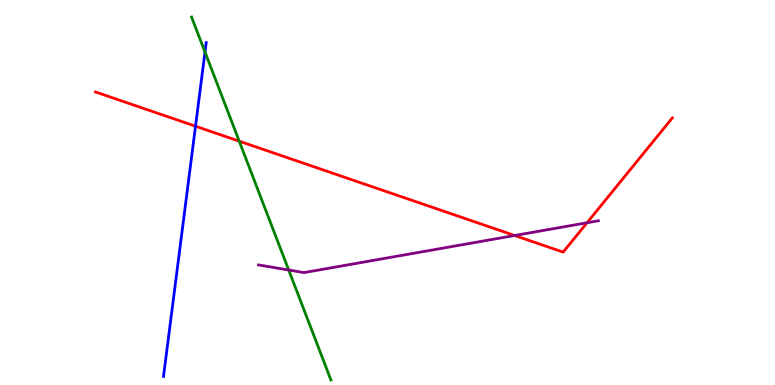[{'lines': ['blue', 'red'], 'intersections': [{'x': 2.52, 'y': 6.72}]}, {'lines': ['green', 'red'], 'intersections': [{'x': 3.09, 'y': 6.33}]}, {'lines': ['purple', 'red'], 'intersections': [{'x': 6.64, 'y': 3.88}, {'x': 7.57, 'y': 4.21}]}, {'lines': ['blue', 'green'], 'intersections': [{'x': 2.65, 'y': 8.65}]}, {'lines': ['blue', 'purple'], 'intersections': []}, {'lines': ['green', 'purple'], 'intersections': [{'x': 3.73, 'y': 2.99}]}]